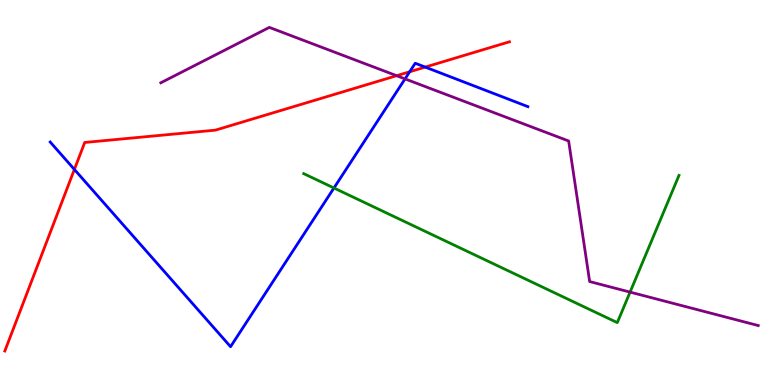[{'lines': ['blue', 'red'], 'intersections': [{'x': 0.96, 'y': 5.6}, {'x': 5.29, 'y': 8.14}, {'x': 5.49, 'y': 8.26}]}, {'lines': ['green', 'red'], 'intersections': []}, {'lines': ['purple', 'red'], 'intersections': [{'x': 5.12, 'y': 8.03}]}, {'lines': ['blue', 'green'], 'intersections': [{'x': 4.31, 'y': 5.12}]}, {'lines': ['blue', 'purple'], 'intersections': [{'x': 5.23, 'y': 7.95}]}, {'lines': ['green', 'purple'], 'intersections': [{'x': 8.13, 'y': 2.41}]}]